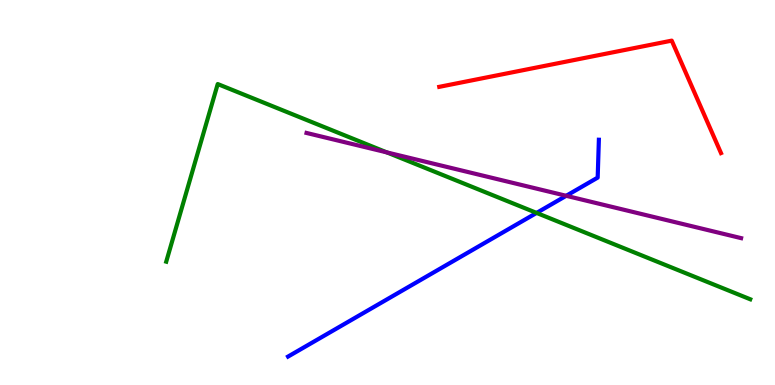[{'lines': ['blue', 'red'], 'intersections': []}, {'lines': ['green', 'red'], 'intersections': []}, {'lines': ['purple', 'red'], 'intersections': []}, {'lines': ['blue', 'green'], 'intersections': [{'x': 6.92, 'y': 4.47}]}, {'lines': ['blue', 'purple'], 'intersections': [{'x': 7.31, 'y': 4.91}]}, {'lines': ['green', 'purple'], 'intersections': [{'x': 4.99, 'y': 6.04}]}]